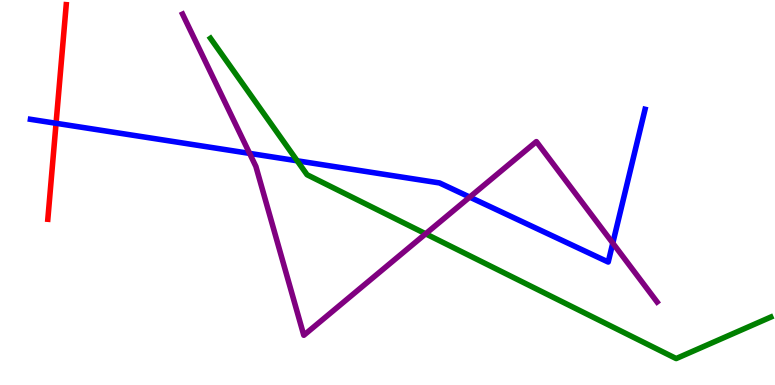[{'lines': ['blue', 'red'], 'intersections': [{'x': 0.723, 'y': 6.8}]}, {'lines': ['green', 'red'], 'intersections': []}, {'lines': ['purple', 'red'], 'intersections': []}, {'lines': ['blue', 'green'], 'intersections': [{'x': 3.83, 'y': 5.82}]}, {'lines': ['blue', 'purple'], 'intersections': [{'x': 3.22, 'y': 6.02}, {'x': 6.06, 'y': 4.88}, {'x': 7.91, 'y': 3.69}]}, {'lines': ['green', 'purple'], 'intersections': [{'x': 5.49, 'y': 3.93}]}]